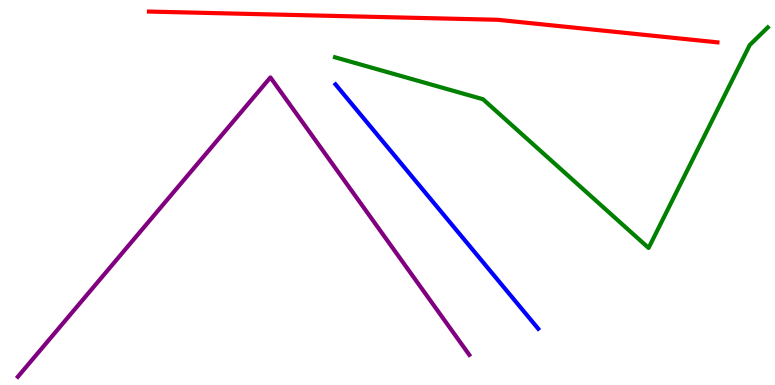[{'lines': ['blue', 'red'], 'intersections': []}, {'lines': ['green', 'red'], 'intersections': []}, {'lines': ['purple', 'red'], 'intersections': []}, {'lines': ['blue', 'green'], 'intersections': []}, {'lines': ['blue', 'purple'], 'intersections': []}, {'lines': ['green', 'purple'], 'intersections': []}]